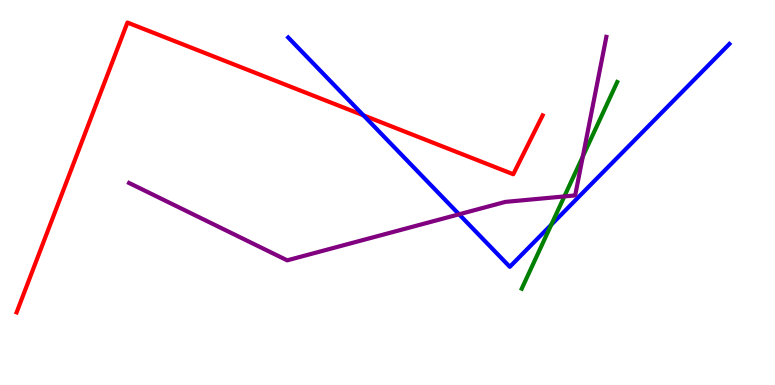[{'lines': ['blue', 'red'], 'intersections': [{'x': 4.69, 'y': 7.0}]}, {'lines': ['green', 'red'], 'intersections': []}, {'lines': ['purple', 'red'], 'intersections': []}, {'lines': ['blue', 'green'], 'intersections': [{'x': 7.11, 'y': 4.16}]}, {'lines': ['blue', 'purple'], 'intersections': [{'x': 5.92, 'y': 4.43}]}, {'lines': ['green', 'purple'], 'intersections': [{'x': 7.28, 'y': 4.9}, {'x': 7.52, 'y': 5.94}]}]